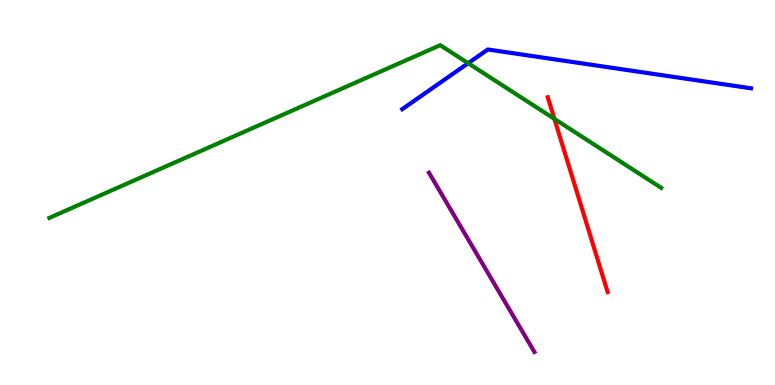[{'lines': ['blue', 'red'], 'intersections': []}, {'lines': ['green', 'red'], 'intersections': [{'x': 7.15, 'y': 6.91}]}, {'lines': ['purple', 'red'], 'intersections': []}, {'lines': ['blue', 'green'], 'intersections': [{'x': 6.04, 'y': 8.36}]}, {'lines': ['blue', 'purple'], 'intersections': []}, {'lines': ['green', 'purple'], 'intersections': []}]